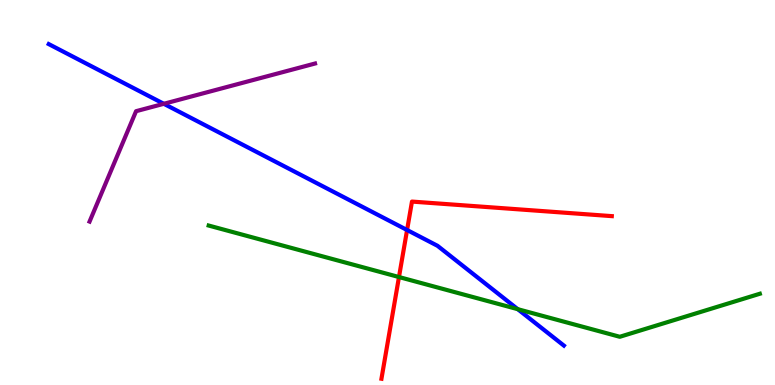[{'lines': ['blue', 'red'], 'intersections': [{'x': 5.25, 'y': 4.03}]}, {'lines': ['green', 'red'], 'intersections': [{'x': 5.15, 'y': 2.8}]}, {'lines': ['purple', 'red'], 'intersections': []}, {'lines': ['blue', 'green'], 'intersections': [{'x': 6.68, 'y': 1.97}]}, {'lines': ['blue', 'purple'], 'intersections': [{'x': 2.11, 'y': 7.3}]}, {'lines': ['green', 'purple'], 'intersections': []}]